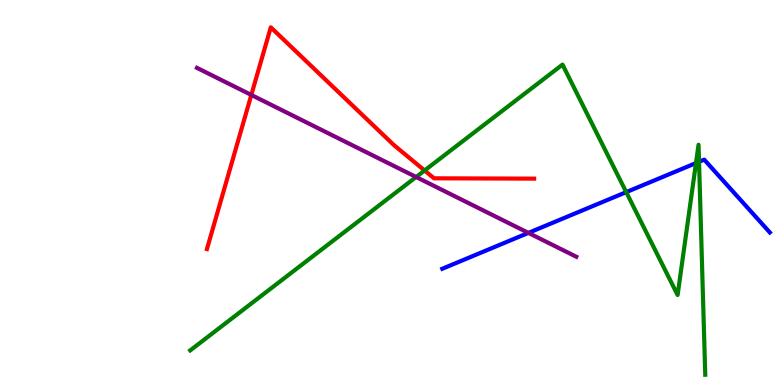[{'lines': ['blue', 'red'], 'intersections': []}, {'lines': ['green', 'red'], 'intersections': [{'x': 5.48, 'y': 5.57}]}, {'lines': ['purple', 'red'], 'intersections': [{'x': 3.24, 'y': 7.53}]}, {'lines': ['blue', 'green'], 'intersections': [{'x': 8.08, 'y': 5.01}, {'x': 8.98, 'y': 5.76}, {'x': 9.02, 'y': 5.8}]}, {'lines': ['blue', 'purple'], 'intersections': [{'x': 6.82, 'y': 3.95}]}, {'lines': ['green', 'purple'], 'intersections': [{'x': 5.37, 'y': 5.4}]}]